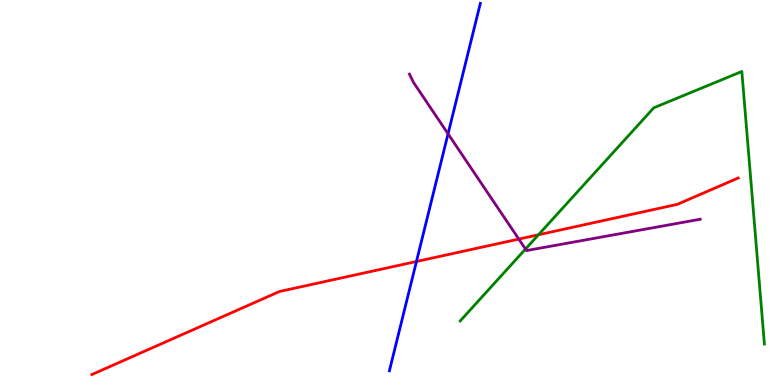[{'lines': ['blue', 'red'], 'intersections': [{'x': 5.37, 'y': 3.21}]}, {'lines': ['green', 'red'], 'intersections': [{'x': 6.95, 'y': 3.9}]}, {'lines': ['purple', 'red'], 'intersections': [{'x': 6.69, 'y': 3.79}]}, {'lines': ['blue', 'green'], 'intersections': []}, {'lines': ['blue', 'purple'], 'intersections': [{'x': 5.78, 'y': 6.52}]}, {'lines': ['green', 'purple'], 'intersections': [{'x': 6.78, 'y': 3.53}]}]